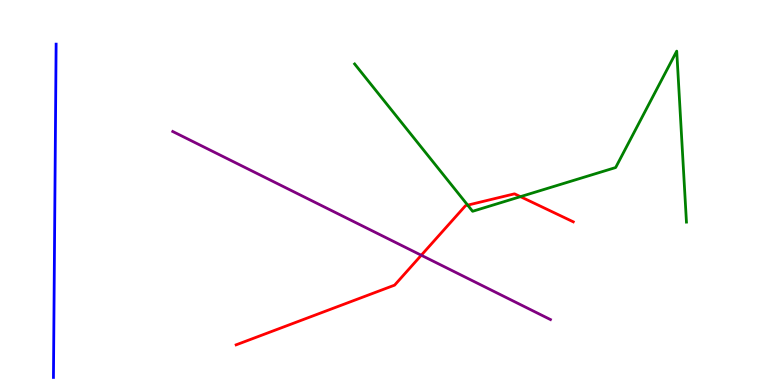[{'lines': ['blue', 'red'], 'intersections': []}, {'lines': ['green', 'red'], 'intersections': [{'x': 6.03, 'y': 4.67}, {'x': 6.72, 'y': 4.89}]}, {'lines': ['purple', 'red'], 'intersections': [{'x': 5.44, 'y': 3.37}]}, {'lines': ['blue', 'green'], 'intersections': []}, {'lines': ['blue', 'purple'], 'intersections': []}, {'lines': ['green', 'purple'], 'intersections': []}]